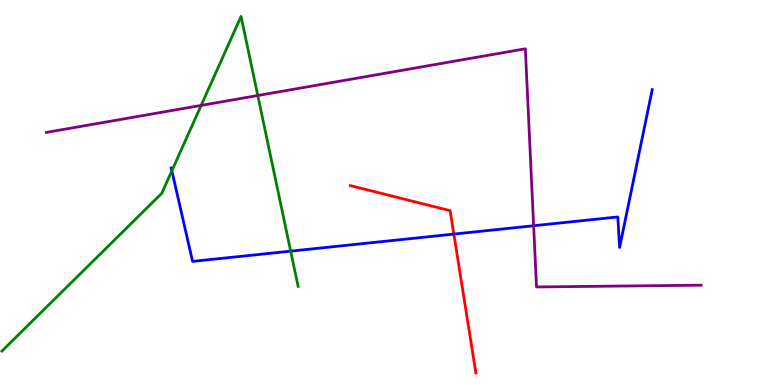[{'lines': ['blue', 'red'], 'intersections': [{'x': 5.86, 'y': 3.92}]}, {'lines': ['green', 'red'], 'intersections': []}, {'lines': ['purple', 'red'], 'intersections': []}, {'lines': ['blue', 'green'], 'intersections': [{'x': 2.22, 'y': 5.56}, {'x': 3.75, 'y': 3.48}]}, {'lines': ['blue', 'purple'], 'intersections': [{'x': 6.89, 'y': 4.14}]}, {'lines': ['green', 'purple'], 'intersections': [{'x': 2.6, 'y': 7.26}, {'x': 3.33, 'y': 7.52}]}]